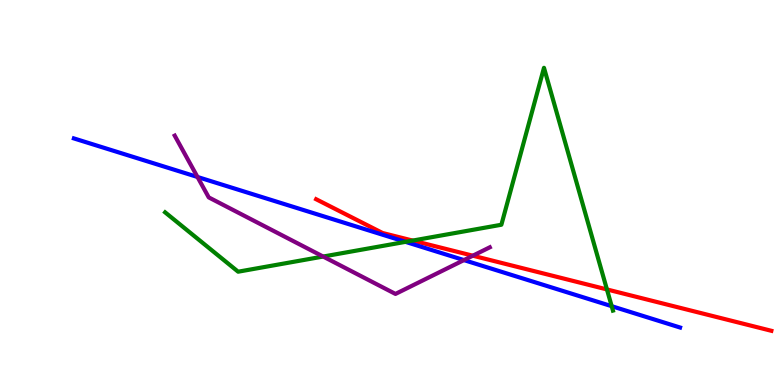[{'lines': ['blue', 'red'], 'intersections': []}, {'lines': ['green', 'red'], 'intersections': [{'x': 5.32, 'y': 3.75}, {'x': 7.83, 'y': 2.48}]}, {'lines': ['purple', 'red'], 'intersections': [{'x': 6.1, 'y': 3.36}]}, {'lines': ['blue', 'green'], 'intersections': [{'x': 5.23, 'y': 3.72}, {'x': 7.89, 'y': 2.05}]}, {'lines': ['blue', 'purple'], 'intersections': [{'x': 2.55, 'y': 5.4}, {'x': 5.99, 'y': 3.24}]}, {'lines': ['green', 'purple'], 'intersections': [{'x': 4.17, 'y': 3.34}]}]